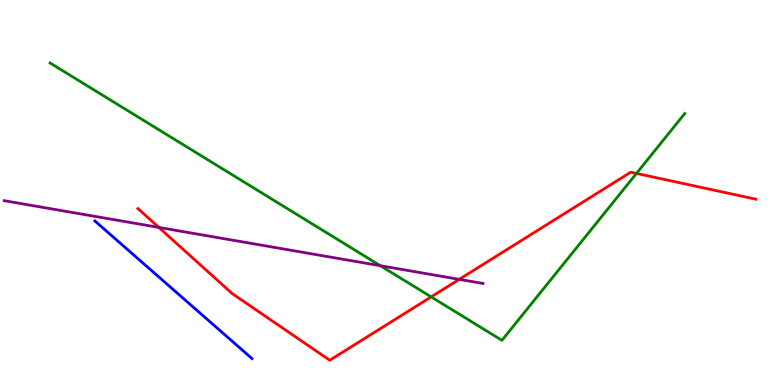[{'lines': ['blue', 'red'], 'intersections': []}, {'lines': ['green', 'red'], 'intersections': [{'x': 5.56, 'y': 2.29}, {'x': 8.21, 'y': 5.5}]}, {'lines': ['purple', 'red'], 'intersections': [{'x': 2.05, 'y': 4.09}, {'x': 5.93, 'y': 2.74}]}, {'lines': ['blue', 'green'], 'intersections': []}, {'lines': ['blue', 'purple'], 'intersections': []}, {'lines': ['green', 'purple'], 'intersections': [{'x': 4.91, 'y': 3.1}]}]